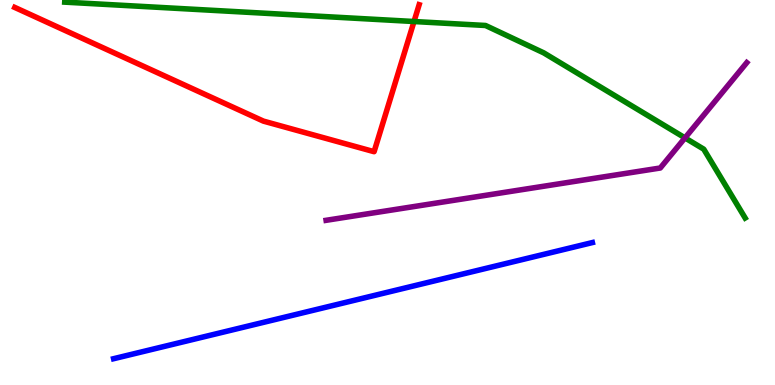[{'lines': ['blue', 'red'], 'intersections': []}, {'lines': ['green', 'red'], 'intersections': [{'x': 5.34, 'y': 9.44}]}, {'lines': ['purple', 'red'], 'intersections': []}, {'lines': ['blue', 'green'], 'intersections': []}, {'lines': ['blue', 'purple'], 'intersections': []}, {'lines': ['green', 'purple'], 'intersections': [{'x': 8.84, 'y': 6.42}]}]